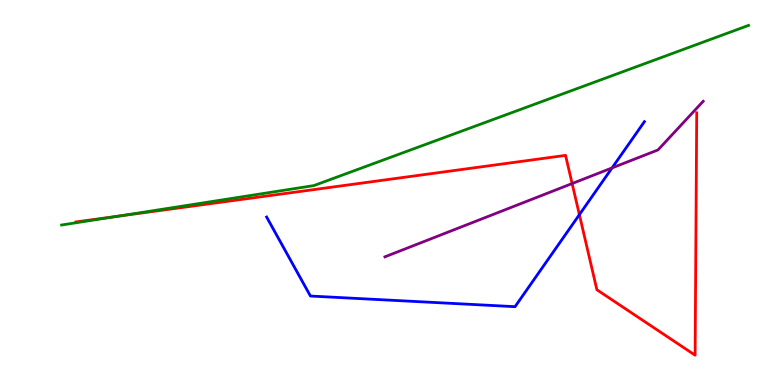[{'lines': ['blue', 'red'], 'intersections': [{'x': 7.48, 'y': 4.42}]}, {'lines': ['green', 'red'], 'intersections': [{'x': 1.51, 'y': 4.38}]}, {'lines': ['purple', 'red'], 'intersections': [{'x': 7.38, 'y': 5.23}]}, {'lines': ['blue', 'green'], 'intersections': []}, {'lines': ['blue', 'purple'], 'intersections': [{'x': 7.9, 'y': 5.64}]}, {'lines': ['green', 'purple'], 'intersections': []}]